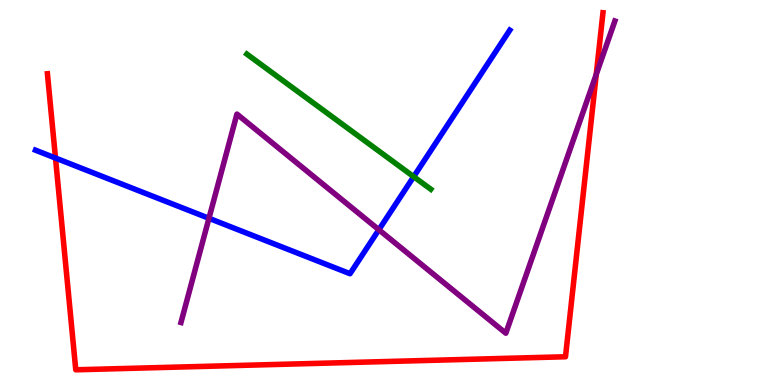[{'lines': ['blue', 'red'], 'intersections': [{'x': 0.716, 'y': 5.9}]}, {'lines': ['green', 'red'], 'intersections': []}, {'lines': ['purple', 'red'], 'intersections': [{'x': 7.69, 'y': 8.07}]}, {'lines': ['blue', 'green'], 'intersections': [{'x': 5.34, 'y': 5.41}]}, {'lines': ['blue', 'purple'], 'intersections': [{'x': 2.7, 'y': 4.33}, {'x': 4.89, 'y': 4.03}]}, {'lines': ['green', 'purple'], 'intersections': []}]